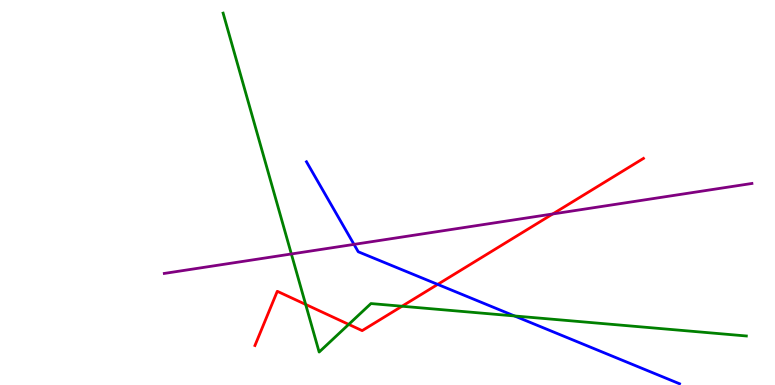[{'lines': ['blue', 'red'], 'intersections': [{'x': 5.65, 'y': 2.61}]}, {'lines': ['green', 'red'], 'intersections': [{'x': 3.94, 'y': 2.09}, {'x': 4.5, 'y': 1.57}, {'x': 5.19, 'y': 2.05}]}, {'lines': ['purple', 'red'], 'intersections': [{'x': 7.13, 'y': 4.44}]}, {'lines': ['blue', 'green'], 'intersections': [{'x': 6.64, 'y': 1.79}]}, {'lines': ['blue', 'purple'], 'intersections': [{'x': 4.57, 'y': 3.65}]}, {'lines': ['green', 'purple'], 'intersections': [{'x': 3.76, 'y': 3.4}]}]